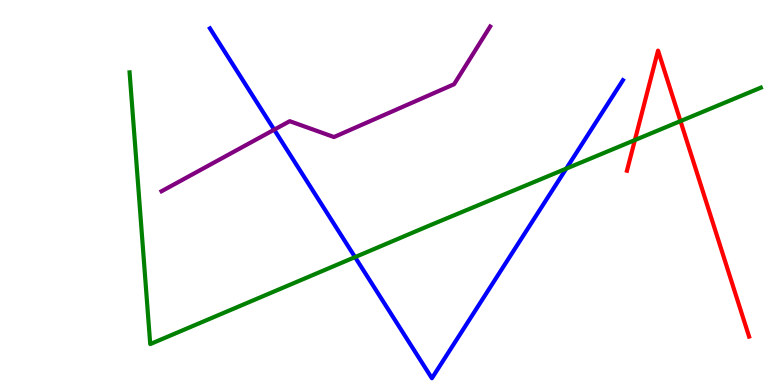[{'lines': ['blue', 'red'], 'intersections': []}, {'lines': ['green', 'red'], 'intersections': [{'x': 8.19, 'y': 6.36}, {'x': 8.78, 'y': 6.85}]}, {'lines': ['purple', 'red'], 'intersections': []}, {'lines': ['blue', 'green'], 'intersections': [{'x': 4.58, 'y': 3.32}, {'x': 7.31, 'y': 5.62}]}, {'lines': ['blue', 'purple'], 'intersections': [{'x': 3.54, 'y': 6.63}]}, {'lines': ['green', 'purple'], 'intersections': []}]